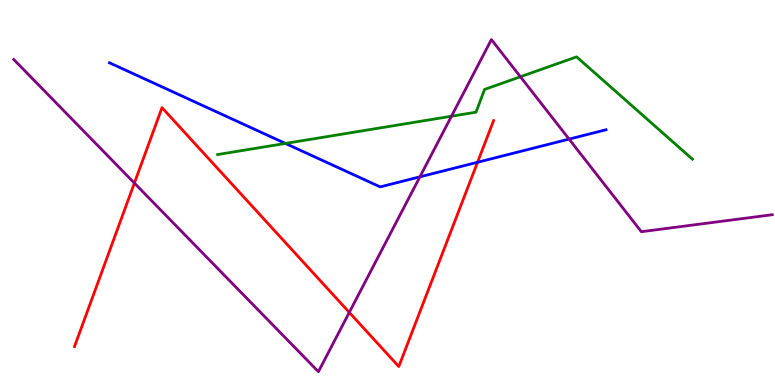[{'lines': ['blue', 'red'], 'intersections': [{'x': 6.16, 'y': 5.79}]}, {'lines': ['green', 'red'], 'intersections': []}, {'lines': ['purple', 'red'], 'intersections': [{'x': 1.73, 'y': 5.24}, {'x': 4.51, 'y': 1.89}]}, {'lines': ['blue', 'green'], 'intersections': [{'x': 3.68, 'y': 6.27}]}, {'lines': ['blue', 'purple'], 'intersections': [{'x': 5.42, 'y': 5.41}, {'x': 7.34, 'y': 6.39}]}, {'lines': ['green', 'purple'], 'intersections': [{'x': 5.83, 'y': 6.98}, {'x': 6.72, 'y': 8.01}]}]